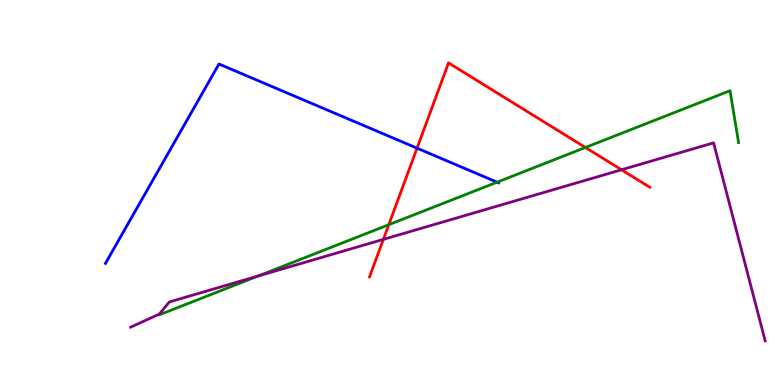[{'lines': ['blue', 'red'], 'intersections': [{'x': 5.38, 'y': 6.15}]}, {'lines': ['green', 'red'], 'intersections': [{'x': 5.02, 'y': 4.16}, {'x': 7.55, 'y': 6.17}]}, {'lines': ['purple', 'red'], 'intersections': [{'x': 4.95, 'y': 3.78}, {'x': 8.02, 'y': 5.59}]}, {'lines': ['blue', 'green'], 'intersections': [{'x': 6.41, 'y': 5.27}]}, {'lines': ['blue', 'purple'], 'intersections': []}, {'lines': ['green', 'purple'], 'intersections': [{'x': 3.33, 'y': 2.83}]}]